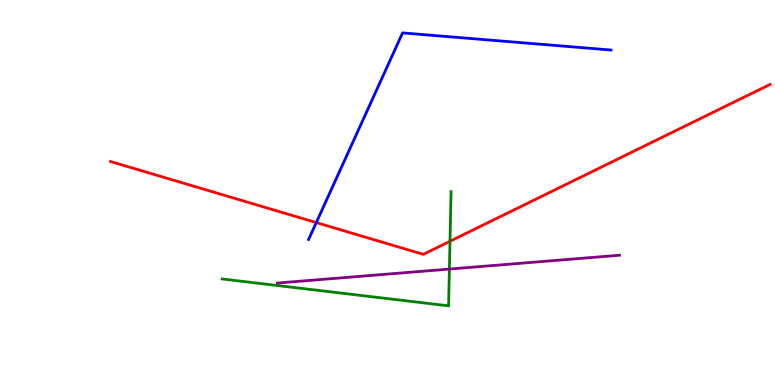[{'lines': ['blue', 'red'], 'intersections': [{'x': 4.08, 'y': 4.22}]}, {'lines': ['green', 'red'], 'intersections': [{'x': 5.81, 'y': 3.73}]}, {'lines': ['purple', 'red'], 'intersections': []}, {'lines': ['blue', 'green'], 'intersections': []}, {'lines': ['blue', 'purple'], 'intersections': []}, {'lines': ['green', 'purple'], 'intersections': [{'x': 5.8, 'y': 3.01}]}]